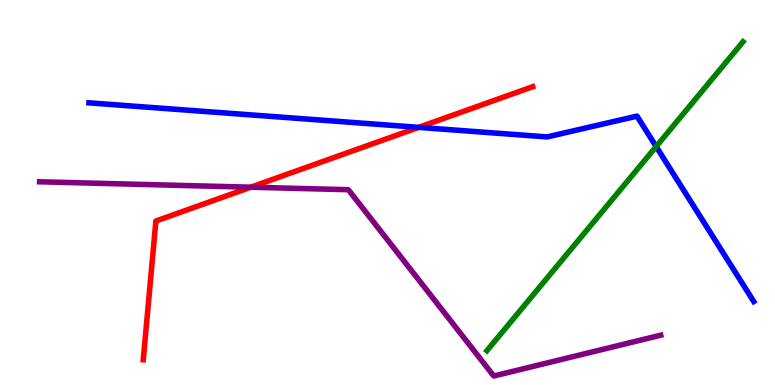[{'lines': ['blue', 'red'], 'intersections': [{'x': 5.4, 'y': 6.69}]}, {'lines': ['green', 'red'], 'intersections': []}, {'lines': ['purple', 'red'], 'intersections': [{'x': 3.24, 'y': 5.14}]}, {'lines': ['blue', 'green'], 'intersections': [{'x': 8.47, 'y': 6.19}]}, {'lines': ['blue', 'purple'], 'intersections': []}, {'lines': ['green', 'purple'], 'intersections': []}]